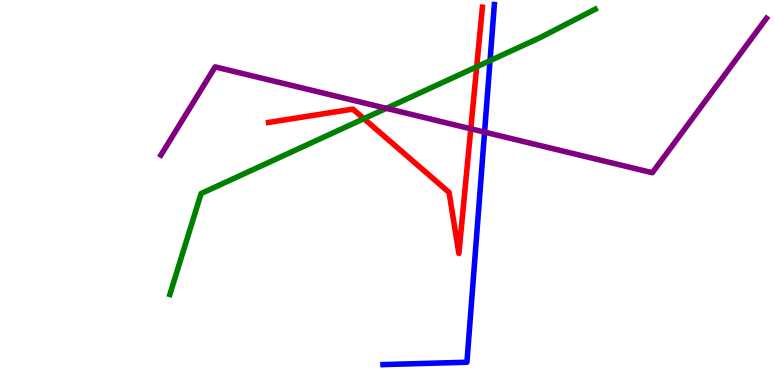[{'lines': ['blue', 'red'], 'intersections': []}, {'lines': ['green', 'red'], 'intersections': [{'x': 4.7, 'y': 6.92}, {'x': 6.15, 'y': 8.27}]}, {'lines': ['purple', 'red'], 'intersections': [{'x': 6.07, 'y': 6.66}]}, {'lines': ['blue', 'green'], 'intersections': [{'x': 6.32, 'y': 8.42}]}, {'lines': ['blue', 'purple'], 'intersections': [{'x': 6.25, 'y': 6.57}]}, {'lines': ['green', 'purple'], 'intersections': [{'x': 4.99, 'y': 7.19}]}]